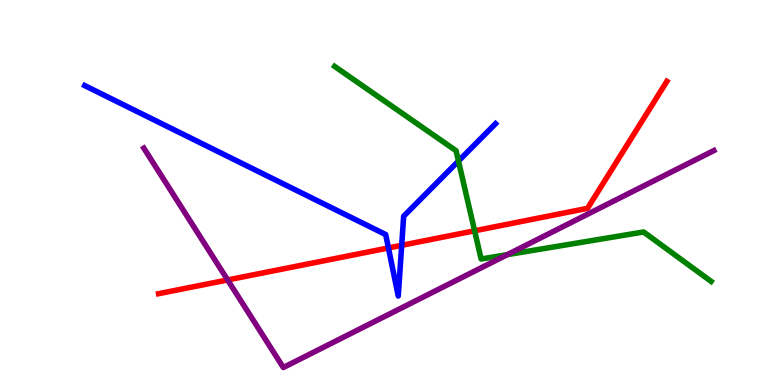[{'lines': ['blue', 'red'], 'intersections': [{'x': 5.01, 'y': 3.56}, {'x': 5.18, 'y': 3.63}]}, {'lines': ['green', 'red'], 'intersections': [{'x': 6.12, 'y': 4.01}]}, {'lines': ['purple', 'red'], 'intersections': [{'x': 2.94, 'y': 2.73}]}, {'lines': ['blue', 'green'], 'intersections': [{'x': 5.92, 'y': 5.82}]}, {'lines': ['blue', 'purple'], 'intersections': []}, {'lines': ['green', 'purple'], 'intersections': [{'x': 6.55, 'y': 3.39}]}]